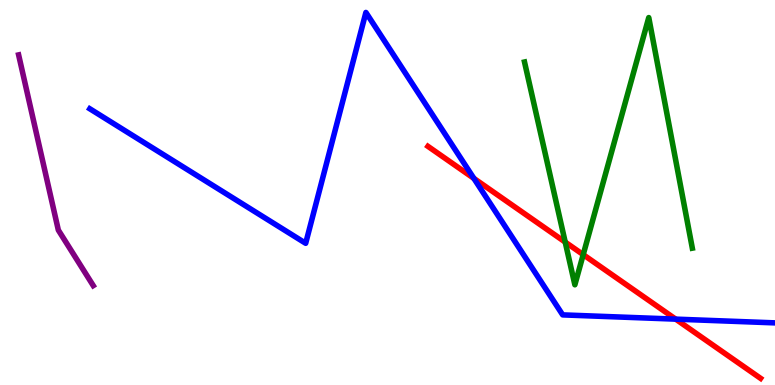[{'lines': ['blue', 'red'], 'intersections': [{'x': 6.11, 'y': 5.37}, {'x': 8.72, 'y': 1.71}]}, {'lines': ['green', 'red'], 'intersections': [{'x': 7.29, 'y': 3.71}, {'x': 7.53, 'y': 3.39}]}, {'lines': ['purple', 'red'], 'intersections': []}, {'lines': ['blue', 'green'], 'intersections': []}, {'lines': ['blue', 'purple'], 'intersections': []}, {'lines': ['green', 'purple'], 'intersections': []}]